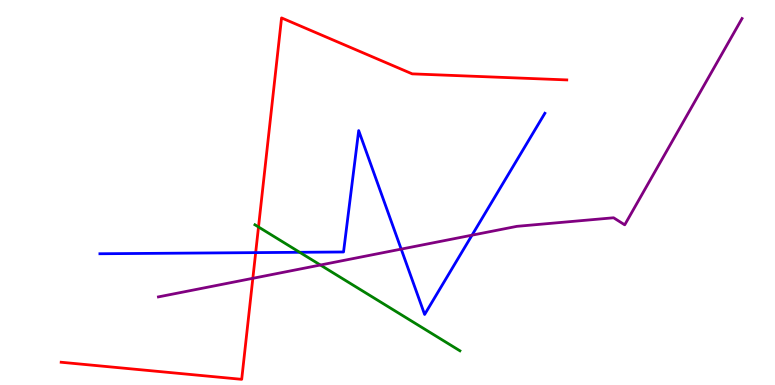[{'lines': ['blue', 'red'], 'intersections': [{'x': 3.3, 'y': 3.44}]}, {'lines': ['green', 'red'], 'intersections': [{'x': 3.34, 'y': 4.1}]}, {'lines': ['purple', 'red'], 'intersections': [{'x': 3.26, 'y': 2.77}]}, {'lines': ['blue', 'green'], 'intersections': [{'x': 3.87, 'y': 3.45}]}, {'lines': ['blue', 'purple'], 'intersections': [{'x': 5.18, 'y': 3.53}, {'x': 6.09, 'y': 3.89}]}, {'lines': ['green', 'purple'], 'intersections': [{'x': 4.13, 'y': 3.12}]}]